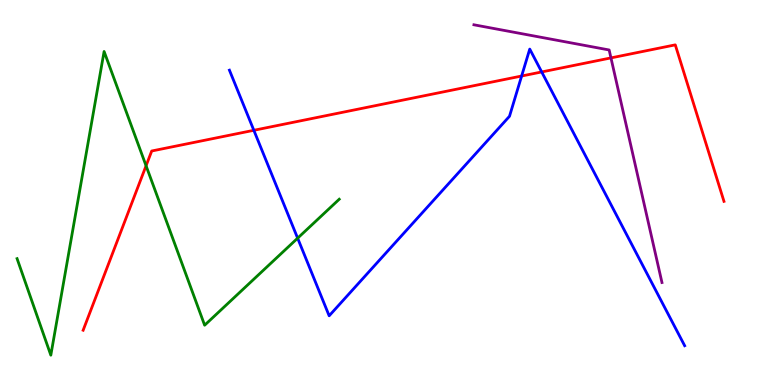[{'lines': ['blue', 'red'], 'intersections': [{'x': 3.28, 'y': 6.62}, {'x': 6.73, 'y': 8.03}, {'x': 6.99, 'y': 8.13}]}, {'lines': ['green', 'red'], 'intersections': [{'x': 1.88, 'y': 5.69}]}, {'lines': ['purple', 'red'], 'intersections': [{'x': 7.88, 'y': 8.5}]}, {'lines': ['blue', 'green'], 'intersections': [{'x': 3.84, 'y': 3.81}]}, {'lines': ['blue', 'purple'], 'intersections': []}, {'lines': ['green', 'purple'], 'intersections': []}]